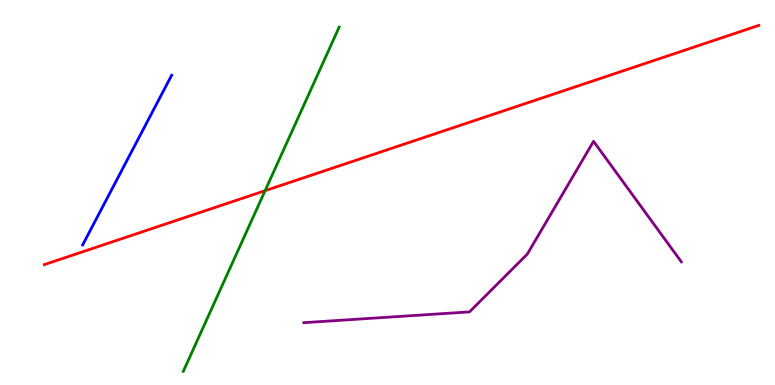[{'lines': ['blue', 'red'], 'intersections': []}, {'lines': ['green', 'red'], 'intersections': [{'x': 3.42, 'y': 5.05}]}, {'lines': ['purple', 'red'], 'intersections': []}, {'lines': ['blue', 'green'], 'intersections': []}, {'lines': ['blue', 'purple'], 'intersections': []}, {'lines': ['green', 'purple'], 'intersections': []}]